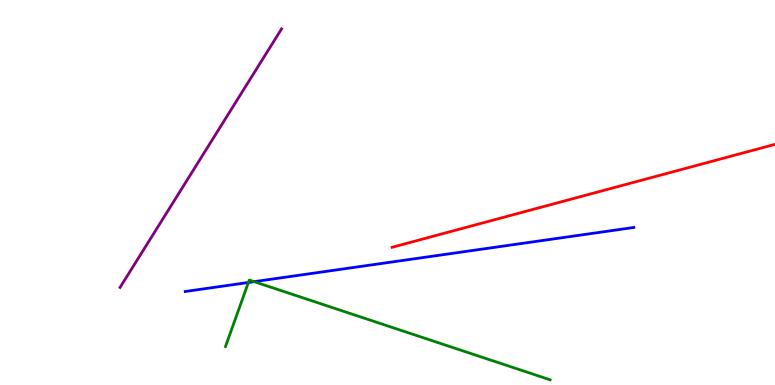[{'lines': ['blue', 'red'], 'intersections': []}, {'lines': ['green', 'red'], 'intersections': []}, {'lines': ['purple', 'red'], 'intersections': []}, {'lines': ['blue', 'green'], 'intersections': [{'x': 3.21, 'y': 2.66}, {'x': 3.28, 'y': 2.68}]}, {'lines': ['blue', 'purple'], 'intersections': []}, {'lines': ['green', 'purple'], 'intersections': []}]